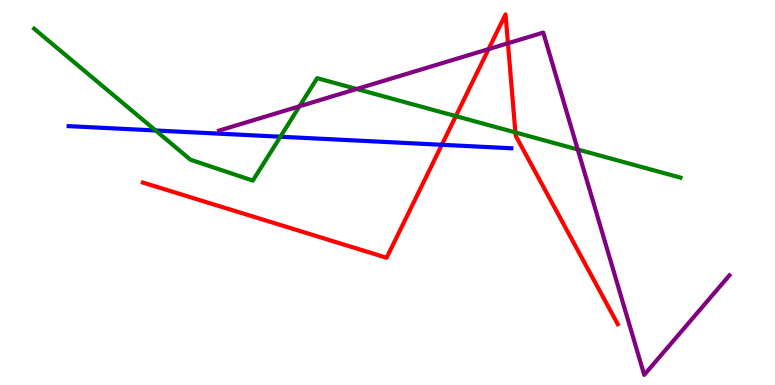[{'lines': ['blue', 'red'], 'intersections': [{'x': 5.7, 'y': 6.24}]}, {'lines': ['green', 'red'], 'intersections': [{'x': 5.88, 'y': 6.98}, {'x': 6.65, 'y': 6.56}]}, {'lines': ['purple', 'red'], 'intersections': [{'x': 6.3, 'y': 8.72}, {'x': 6.55, 'y': 8.88}]}, {'lines': ['blue', 'green'], 'intersections': [{'x': 2.01, 'y': 6.61}, {'x': 3.62, 'y': 6.45}]}, {'lines': ['blue', 'purple'], 'intersections': []}, {'lines': ['green', 'purple'], 'intersections': [{'x': 3.86, 'y': 7.24}, {'x': 4.6, 'y': 7.69}, {'x': 7.45, 'y': 6.12}]}]